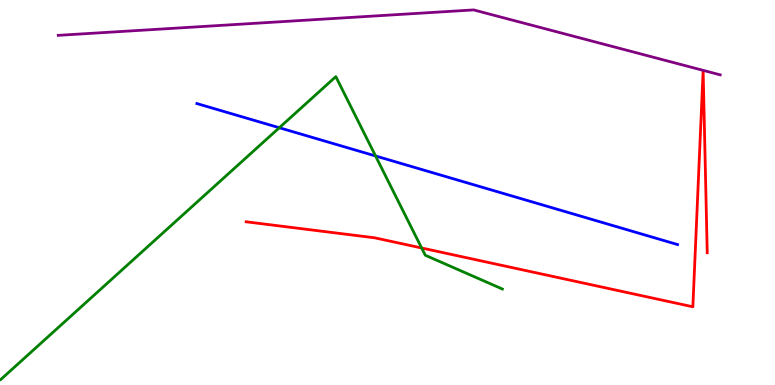[{'lines': ['blue', 'red'], 'intersections': []}, {'lines': ['green', 'red'], 'intersections': [{'x': 5.44, 'y': 3.56}]}, {'lines': ['purple', 'red'], 'intersections': []}, {'lines': ['blue', 'green'], 'intersections': [{'x': 3.6, 'y': 6.68}, {'x': 4.85, 'y': 5.95}]}, {'lines': ['blue', 'purple'], 'intersections': []}, {'lines': ['green', 'purple'], 'intersections': []}]